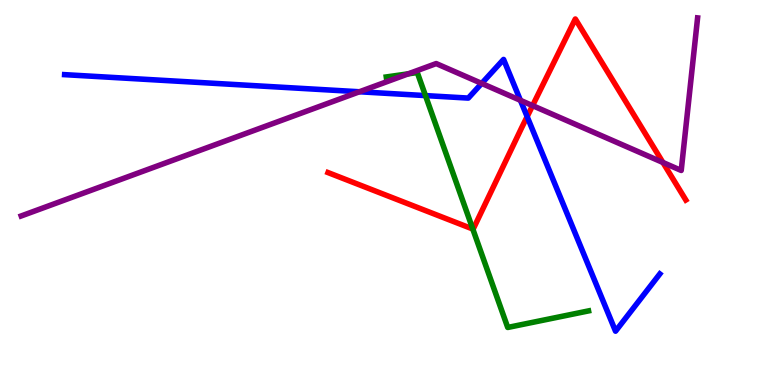[{'lines': ['blue', 'red'], 'intersections': [{'x': 6.8, 'y': 6.97}]}, {'lines': ['green', 'red'], 'intersections': [{'x': 6.1, 'y': 4.05}]}, {'lines': ['purple', 'red'], 'intersections': [{'x': 6.87, 'y': 7.26}, {'x': 8.55, 'y': 5.78}]}, {'lines': ['blue', 'green'], 'intersections': [{'x': 5.49, 'y': 7.52}]}, {'lines': ['blue', 'purple'], 'intersections': [{'x': 4.64, 'y': 7.62}, {'x': 6.22, 'y': 7.83}, {'x': 6.72, 'y': 7.39}]}, {'lines': ['green', 'purple'], 'intersections': [{'x': 5.27, 'y': 8.08}]}]